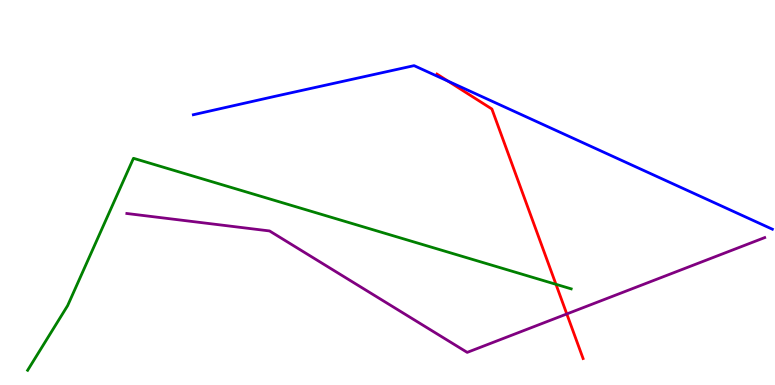[{'lines': ['blue', 'red'], 'intersections': [{'x': 5.78, 'y': 7.89}]}, {'lines': ['green', 'red'], 'intersections': [{'x': 7.17, 'y': 2.62}]}, {'lines': ['purple', 'red'], 'intersections': [{'x': 7.31, 'y': 1.85}]}, {'lines': ['blue', 'green'], 'intersections': []}, {'lines': ['blue', 'purple'], 'intersections': []}, {'lines': ['green', 'purple'], 'intersections': []}]